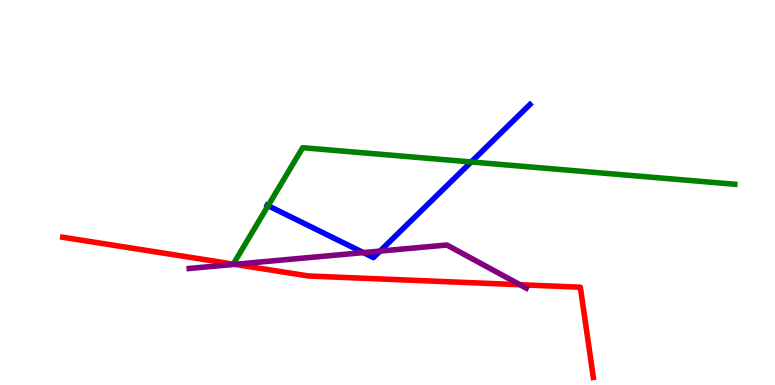[{'lines': ['blue', 'red'], 'intersections': []}, {'lines': ['green', 'red'], 'intersections': []}, {'lines': ['purple', 'red'], 'intersections': [{'x': 3.03, 'y': 3.13}, {'x': 6.71, 'y': 2.6}]}, {'lines': ['blue', 'green'], 'intersections': [{'x': 3.46, 'y': 4.66}, {'x': 6.08, 'y': 5.79}]}, {'lines': ['blue', 'purple'], 'intersections': [{'x': 4.69, 'y': 3.44}, {'x': 4.9, 'y': 3.48}]}, {'lines': ['green', 'purple'], 'intersections': []}]